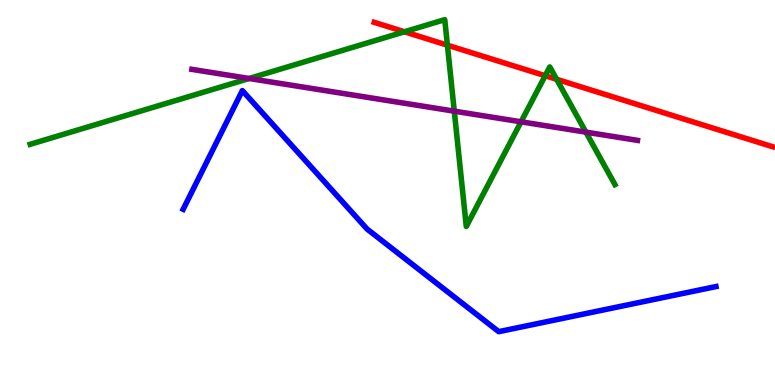[{'lines': ['blue', 'red'], 'intersections': []}, {'lines': ['green', 'red'], 'intersections': [{'x': 5.22, 'y': 9.17}, {'x': 5.77, 'y': 8.83}, {'x': 7.03, 'y': 8.03}, {'x': 7.18, 'y': 7.94}]}, {'lines': ['purple', 'red'], 'intersections': []}, {'lines': ['blue', 'green'], 'intersections': []}, {'lines': ['blue', 'purple'], 'intersections': []}, {'lines': ['green', 'purple'], 'intersections': [{'x': 3.21, 'y': 7.96}, {'x': 5.86, 'y': 7.11}, {'x': 6.72, 'y': 6.84}, {'x': 7.56, 'y': 6.57}]}]